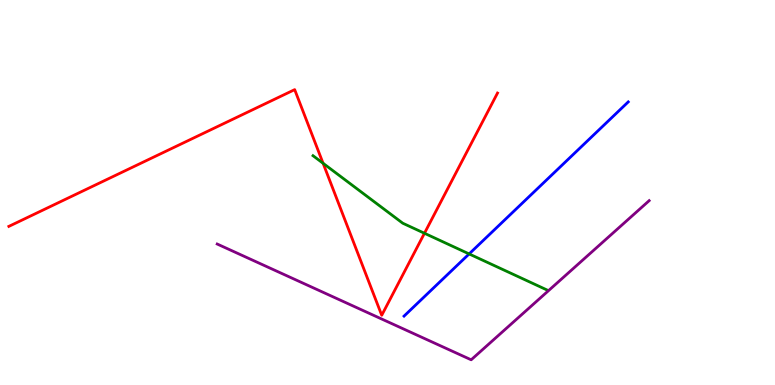[{'lines': ['blue', 'red'], 'intersections': []}, {'lines': ['green', 'red'], 'intersections': [{'x': 4.17, 'y': 5.76}, {'x': 5.48, 'y': 3.94}]}, {'lines': ['purple', 'red'], 'intersections': []}, {'lines': ['blue', 'green'], 'intersections': [{'x': 6.05, 'y': 3.4}]}, {'lines': ['blue', 'purple'], 'intersections': []}, {'lines': ['green', 'purple'], 'intersections': []}]